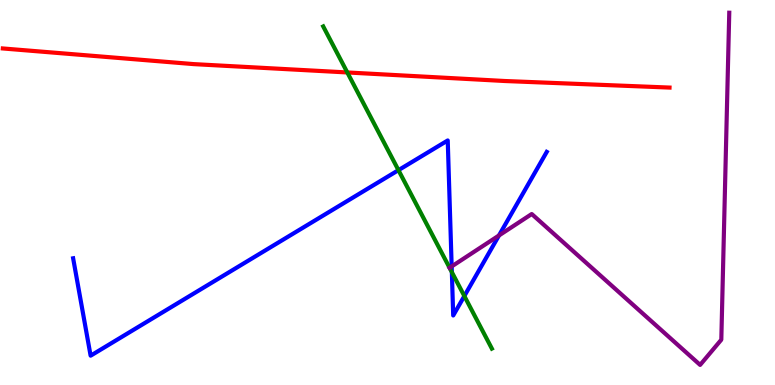[{'lines': ['blue', 'red'], 'intersections': []}, {'lines': ['green', 'red'], 'intersections': [{'x': 4.48, 'y': 8.12}]}, {'lines': ['purple', 'red'], 'intersections': []}, {'lines': ['blue', 'green'], 'intersections': [{'x': 5.14, 'y': 5.58}, {'x': 5.83, 'y': 2.93}, {'x': 5.99, 'y': 2.31}]}, {'lines': ['blue', 'purple'], 'intersections': [{'x': 5.83, 'y': 3.08}, {'x': 6.44, 'y': 3.88}]}, {'lines': ['green', 'purple'], 'intersections': [{'x': 5.8, 'y': 3.04}]}]